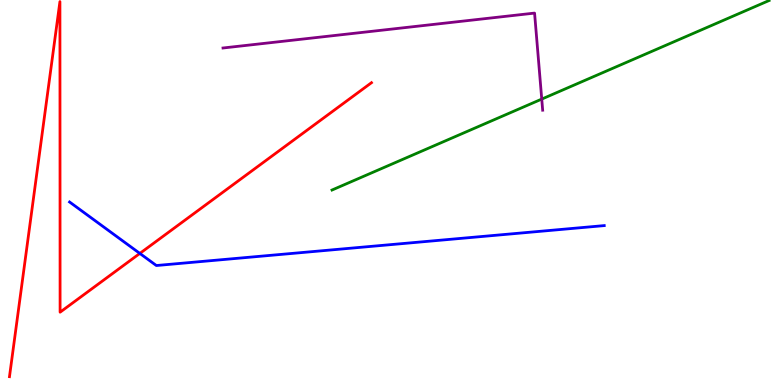[{'lines': ['blue', 'red'], 'intersections': [{'x': 1.8, 'y': 3.42}]}, {'lines': ['green', 'red'], 'intersections': []}, {'lines': ['purple', 'red'], 'intersections': []}, {'lines': ['blue', 'green'], 'intersections': []}, {'lines': ['blue', 'purple'], 'intersections': []}, {'lines': ['green', 'purple'], 'intersections': [{'x': 6.99, 'y': 7.43}]}]